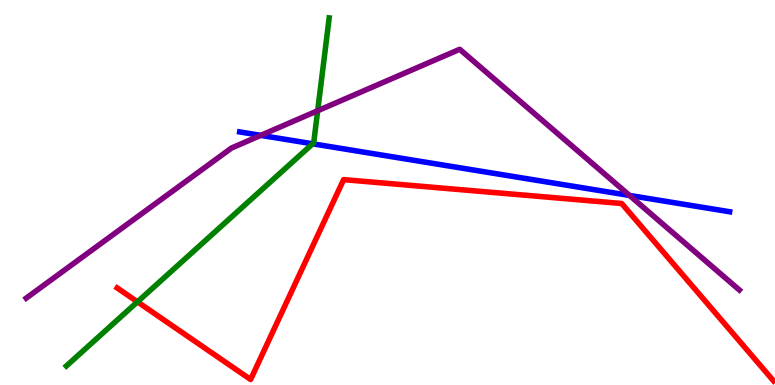[{'lines': ['blue', 'red'], 'intersections': []}, {'lines': ['green', 'red'], 'intersections': [{'x': 1.77, 'y': 2.16}]}, {'lines': ['purple', 'red'], 'intersections': []}, {'lines': ['blue', 'green'], 'intersections': [{'x': 4.03, 'y': 6.26}]}, {'lines': ['blue', 'purple'], 'intersections': [{'x': 3.37, 'y': 6.48}, {'x': 8.12, 'y': 4.92}]}, {'lines': ['green', 'purple'], 'intersections': [{'x': 4.1, 'y': 7.12}]}]